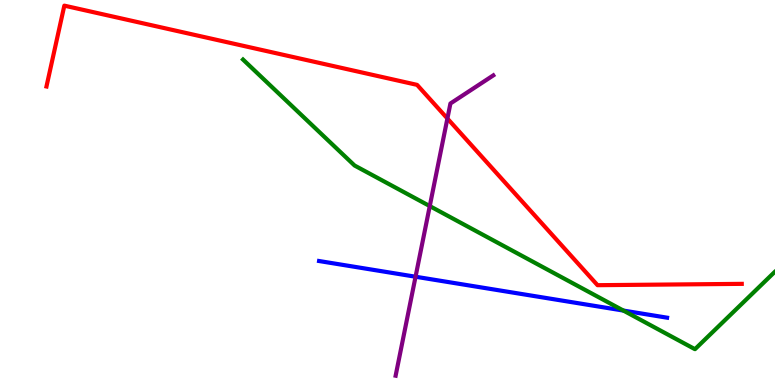[{'lines': ['blue', 'red'], 'intersections': []}, {'lines': ['green', 'red'], 'intersections': []}, {'lines': ['purple', 'red'], 'intersections': [{'x': 5.77, 'y': 6.92}]}, {'lines': ['blue', 'green'], 'intersections': [{'x': 8.04, 'y': 1.93}]}, {'lines': ['blue', 'purple'], 'intersections': [{'x': 5.36, 'y': 2.81}]}, {'lines': ['green', 'purple'], 'intersections': [{'x': 5.55, 'y': 4.65}]}]